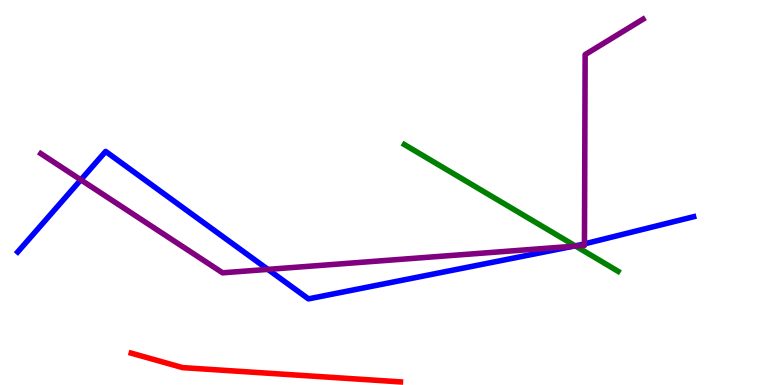[{'lines': ['blue', 'red'], 'intersections': []}, {'lines': ['green', 'red'], 'intersections': []}, {'lines': ['purple', 'red'], 'intersections': []}, {'lines': ['blue', 'green'], 'intersections': [{'x': 7.42, 'y': 3.61}]}, {'lines': ['blue', 'purple'], 'intersections': [{'x': 1.04, 'y': 5.33}, {'x': 3.46, 'y': 3.0}, {'x': 7.4, 'y': 3.6}, {'x': 7.54, 'y': 3.67}]}, {'lines': ['green', 'purple'], 'intersections': [{'x': 7.43, 'y': 3.61}]}]